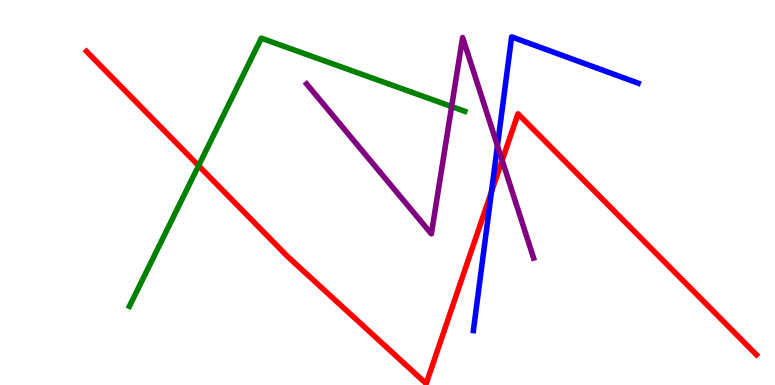[{'lines': ['blue', 'red'], 'intersections': [{'x': 6.34, 'y': 5.02}]}, {'lines': ['green', 'red'], 'intersections': [{'x': 2.56, 'y': 5.7}]}, {'lines': ['purple', 'red'], 'intersections': [{'x': 6.48, 'y': 5.83}]}, {'lines': ['blue', 'green'], 'intersections': []}, {'lines': ['blue', 'purple'], 'intersections': [{'x': 6.42, 'y': 6.21}]}, {'lines': ['green', 'purple'], 'intersections': [{'x': 5.83, 'y': 7.23}]}]